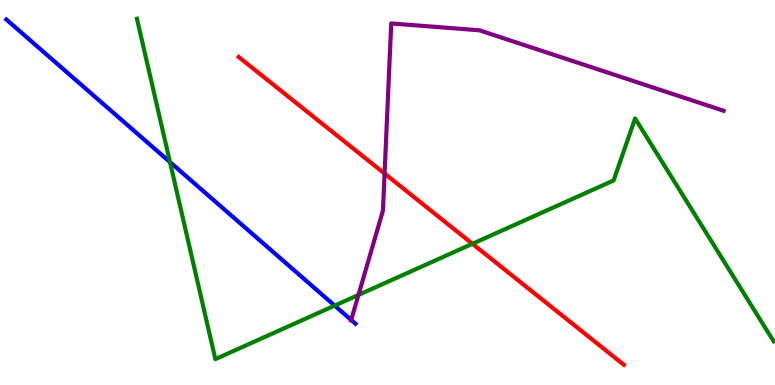[{'lines': ['blue', 'red'], 'intersections': []}, {'lines': ['green', 'red'], 'intersections': [{'x': 6.1, 'y': 3.67}]}, {'lines': ['purple', 'red'], 'intersections': [{'x': 4.96, 'y': 5.49}]}, {'lines': ['blue', 'green'], 'intersections': [{'x': 2.19, 'y': 5.79}, {'x': 4.32, 'y': 2.06}]}, {'lines': ['blue', 'purple'], 'intersections': [{'x': 4.53, 'y': 1.69}]}, {'lines': ['green', 'purple'], 'intersections': [{'x': 4.63, 'y': 2.34}]}]